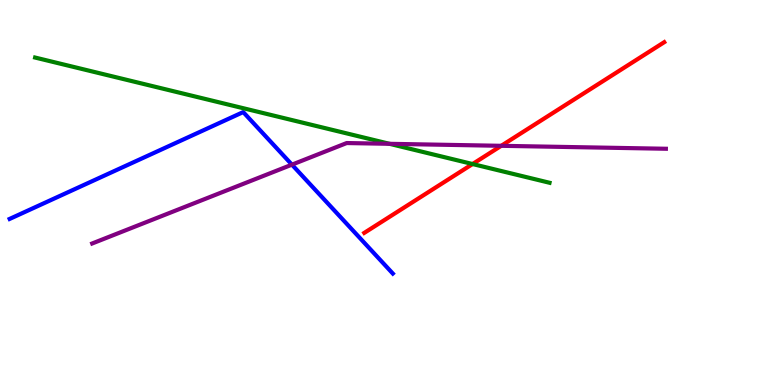[{'lines': ['blue', 'red'], 'intersections': []}, {'lines': ['green', 'red'], 'intersections': [{'x': 6.1, 'y': 5.74}]}, {'lines': ['purple', 'red'], 'intersections': [{'x': 6.47, 'y': 6.21}]}, {'lines': ['blue', 'green'], 'intersections': []}, {'lines': ['blue', 'purple'], 'intersections': [{'x': 3.77, 'y': 5.72}]}, {'lines': ['green', 'purple'], 'intersections': [{'x': 5.03, 'y': 6.26}]}]